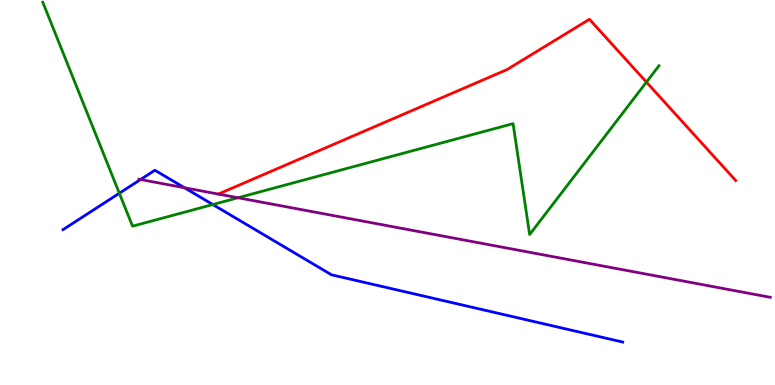[{'lines': ['blue', 'red'], 'intersections': []}, {'lines': ['green', 'red'], 'intersections': [{'x': 8.34, 'y': 7.87}]}, {'lines': ['purple', 'red'], 'intersections': []}, {'lines': ['blue', 'green'], 'intersections': [{'x': 1.54, 'y': 4.98}, {'x': 2.75, 'y': 4.69}]}, {'lines': ['blue', 'purple'], 'intersections': [{'x': 1.81, 'y': 5.34}, {'x': 2.38, 'y': 5.12}]}, {'lines': ['green', 'purple'], 'intersections': [{'x': 3.07, 'y': 4.86}]}]